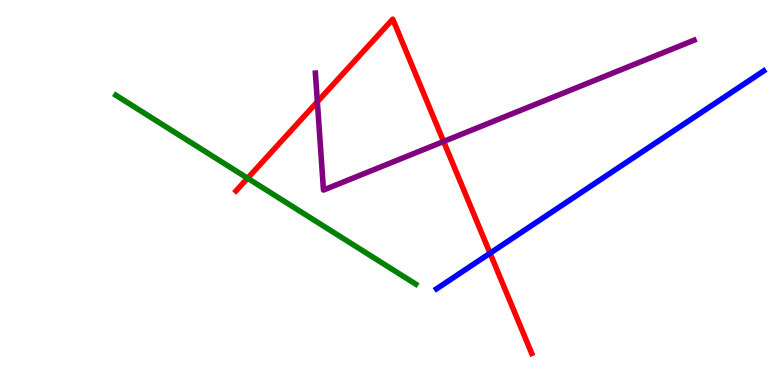[{'lines': ['blue', 'red'], 'intersections': [{'x': 6.32, 'y': 3.42}]}, {'lines': ['green', 'red'], 'intersections': [{'x': 3.19, 'y': 5.37}]}, {'lines': ['purple', 'red'], 'intersections': [{'x': 4.09, 'y': 7.36}, {'x': 5.72, 'y': 6.33}]}, {'lines': ['blue', 'green'], 'intersections': []}, {'lines': ['blue', 'purple'], 'intersections': []}, {'lines': ['green', 'purple'], 'intersections': []}]